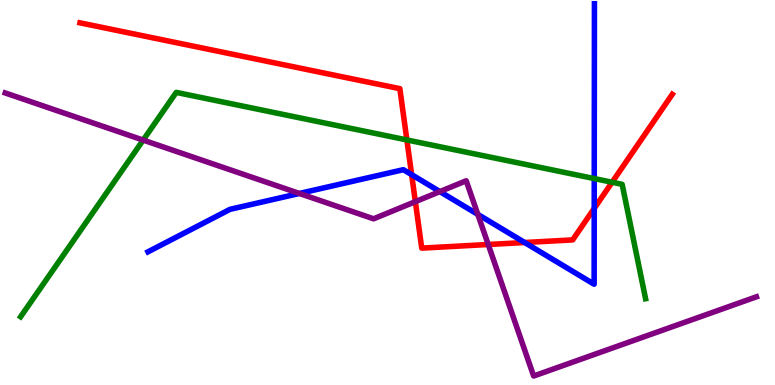[{'lines': ['blue', 'red'], 'intersections': [{'x': 5.31, 'y': 5.46}, {'x': 6.77, 'y': 3.7}, {'x': 7.67, 'y': 4.59}]}, {'lines': ['green', 'red'], 'intersections': [{'x': 5.25, 'y': 6.37}, {'x': 7.9, 'y': 5.27}]}, {'lines': ['purple', 'red'], 'intersections': [{'x': 5.36, 'y': 4.76}, {'x': 6.3, 'y': 3.65}]}, {'lines': ['blue', 'green'], 'intersections': [{'x': 7.67, 'y': 5.36}]}, {'lines': ['blue', 'purple'], 'intersections': [{'x': 3.86, 'y': 4.97}, {'x': 5.68, 'y': 5.02}, {'x': 6.17, 'y': 4.43}]}, {'lines': ['green', 'purple'], 'intersections': [{'x': 1.85, 'y': 6.36}]}]